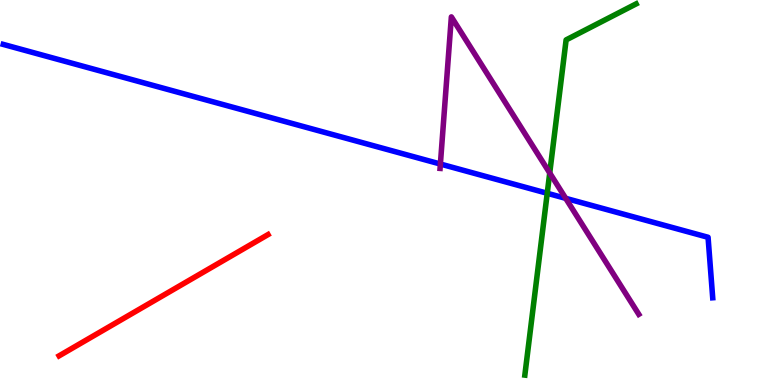[{'lines': ['blue', 'red'], 'intersections': []}, {'lines': ['green', 'red'], 'intersections': []}, {'lines': ['purple', 'red'], 'intersections': []}, {'lines': ['blue', 'green'], 'intersections': [{'x': 7.06, 'y': 4.98}]}, {'lines': ['blue', 'purple'], 'intersections': [{'x': 5.68, 'y': 5.74}, {'x': 7.3, 'y': 4.85}]}, {'lines': ['green', 'purple'], 'intersections': [{'x': 7.09, 'y': 5.51}]}]